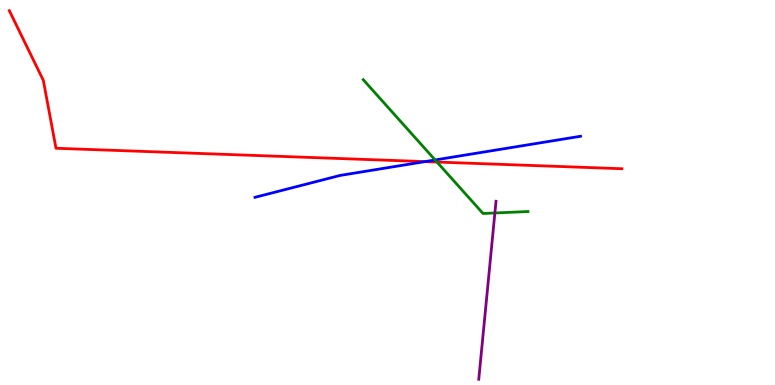[{'lines': ['blue', 'red'], 'intersections': [{'x': 5.48, 'y': 5.8}]}, {'lines': ['green', 'red'], 'intersections': [{'x': 5.64, 'y': 5.79}]}, {'lines': ['purple', 'red'], 'intersections': []}, {'lines': ['blue', 'green'], 'intersections': [{'x': 5.61, 'y': 5.85}]}, {'lines': ['blue', 'purple'], 'intersections': []}, {'lines': ['green', 'purple'], 'intersections': [{'x': 6.39, 'y': 4.47}]}]